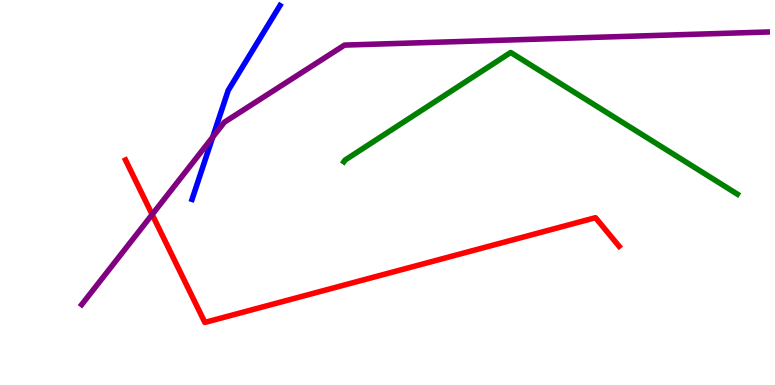[{'lines': ['blue', 'red'], 'intersections': []}, {'lines': ['green', 'red'], 'intersections': []}, {'lines': ['purple', 'red'], 'intersections': [{'x': 1.96, 'y': 4.43}]}, {'lines': ['blue', 'green'], 'intersections': []}, {'lines': ['blue', 'purple'], 'intersections': [{'x': 2.74, 'y': 6.44}]}, {'lines': ['green', 'purple'], 'intersections': []}]